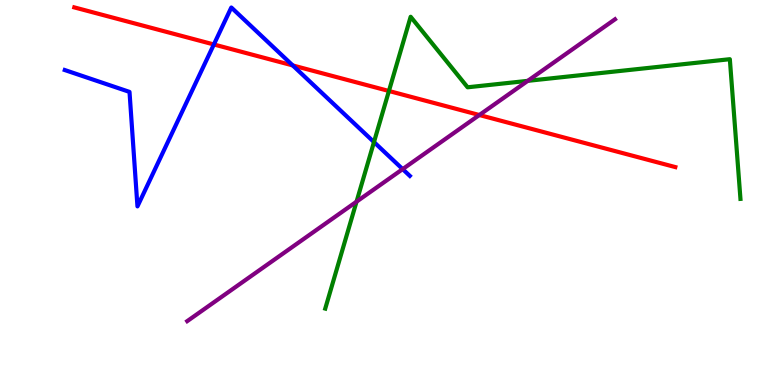[{'lines': ['blue', 'red'], 'intersections': [{'x': 2.76, 'y': 8.84}, {'x': 3.78, 'y': 8.3}]}, {'lines': ['green', 'red'], 'intersections': [{'x': 5.02, 'y': 7.64}]}, {'lines': ['purple', 'red'], 'intersections': [{'x': 6.19, 'y': 7.01}]}, {'lines': ['blue', 'green'], 'intersections': [{'x': 4.83, 'y': 6.31}]}, {'lines': ['blue', 'purple'], 'intersections': [{'x': 5.2, 'y': 5.61}]}, {'lines': ['green', 'purple'], 'intersections': [{'x': 4.6, 'y': 4.76}, {'x': 6.81, 'y': 7.9}]}]